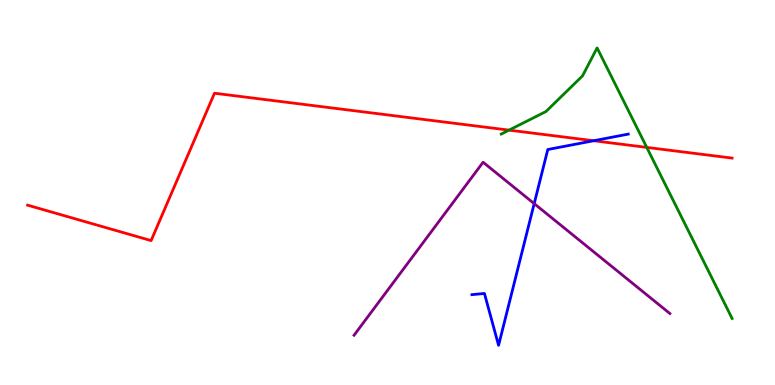[{'lines': ['blue', 'red'], 'intersections': [{'x': 7.66, 'y': 6.34}]}, {'lines': ['green', 'red'], 'intersections': [{'x': 6.57, 'y': 6.62}, {'x': 8.35, 'y': 6.17}]}, {'lines': ['purple', 'red'], 'intersections': []}, {'lines': ['blue', 'green'], 'intersections': []}, {'lines': ['blue', 'purple'], 'intersections': [{'x': 6.89, 'y': 4.71}]}, {'lines': ['green', 'purple'], 'intersections': []}]